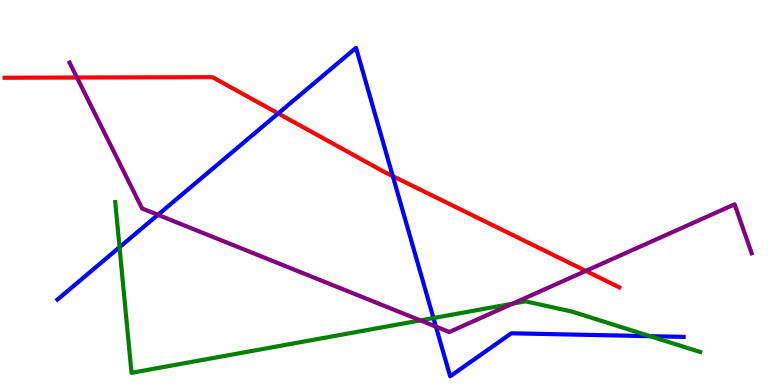[{'lines': ['blue', 'red'], 'intersections': [{'x': 3.59, 'y': 7.05}, {'x': 5.07, 'y': 5.42}]}, {'lines': ['green', 'red'], 'intersections': []}, {'lines': ['purple', 'red'], 'intersections': [{'x': 0.993, 'y': 7.99}, {'x': 7.56, 'y': 2.96}]}, {'lines': ['blue', 'green'], 'intersections': [{'x': 1.54, 'y': 3.58}, {'x': 5.59, 'y': 1.74}, {'x': 8.39, 'y': 1.27}]}, {'lines': ['blue', 'purple'], 'intersections': [{'x': 2.04, 'y': 4.42}, {'x': 5.62, 'y': 1.52}]}, {'lines': ['green', 'purple'], 'intersections': [{'x': 5.42, 'y': 1.68}, {'x': 6.61, 'y': 2.11}]}]